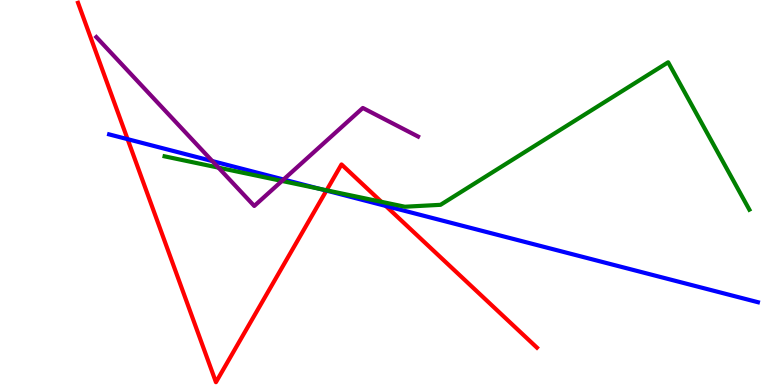[{'lines': ['blue', 'red'], 'intersections': [{'x': 1.65, 'y': 6.39}, {'x': 4.21, 'y': 5.05}, {'x': 4.98, 'y': 4.65}]}, {'lines': ['green', 'red'], 'intersections': [{'x': 4.21, 'y': 5.06}, {'x': 4.92, 'y': 4.76}]}, {'lines': ['purple', 'red'], 'intersections': []}, {'lines': ['blue', 'green'], 'intersections': [{'x': 4.13, 'y': 5.09}]}, {'lines': ['blue', 'purple'], 'intersections': [{'x': 2.74, 'y': 5.82}, {'x': 3.66, 'y': 5.34}]}, {'lines': ['green', 'purple'], 'intersections': [{'x': 2.82, 'y': 5.65}, {'x': 3.64, 'y': 5.3}]}]